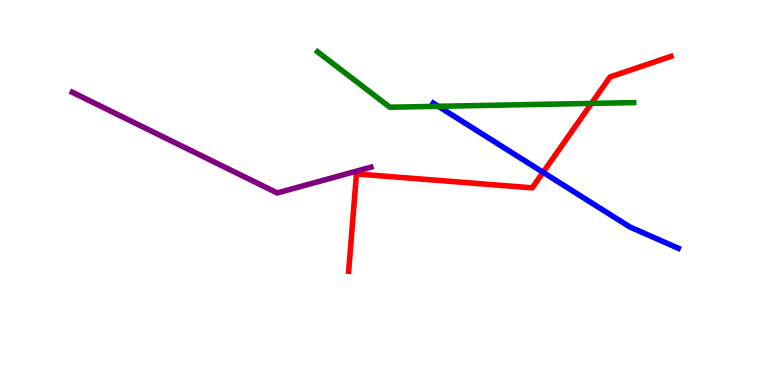[{'lines': ['blue', 'red'], 'intersections': [{'x': 7.01, 'y': 5.52}]}, {'lines': ['green', 'red'], 'intersections': [{'x': 7.63, 'y': 7.31}]}, {'lines': ['purple', 'red'], 'intersections': []}, {'lines': ['blue', 'green'], 'intersections': [{'x': 5.66, 'y': 7.24}]}, {'lines': ['blue', 'purple'], 'intersections': []}, {'lines': ['green', 'purple'], 'intersections': []}]